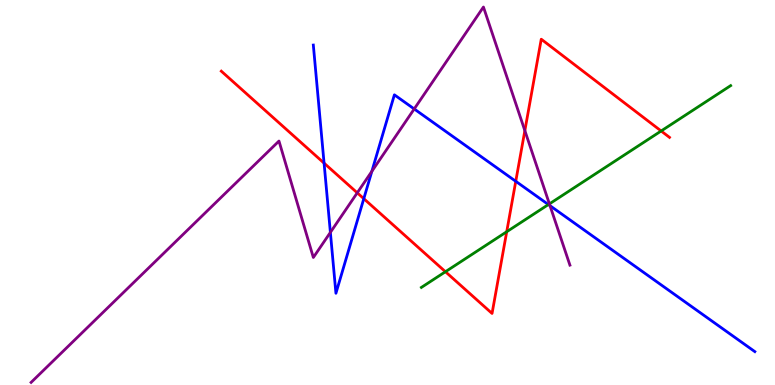[{'lines': ['blue', 'red'], 'intersections': [{'x': 4.18, 'y': 5.76}, {'x': 4.69, 'y': 4.84}, {'x': 6.66, 'y': 5.29}]}, {'lines': ['green', 'red'], 'intersections': [{'x': 5.75, 'y': 2.94}, {'x': 6.54, 'y': 3.98}, {'x': 8.53, 'y': 6.6}]}, {'lines': ['purple', 'red'], 'intersections': [{'x': 4.61, 'y': 4.99}, {'x': 6.77, 'y': 6.61}]}, {'lines': ['blue', 'green'], 'intersections': [{'x': 7.08, 'y': 4.69}]}, {'lines': ['blue', 'purple'], 'intersections': [{'x': 4.26, 'y': 3.96}, {'x': 4.8, 'y': 5.55}, {'x': 5.34, 'y': 7.17}, {'x': 7.1, 'y': 4.66}]}, {'lines': ['green', 'purple'], 'intersections': [{'x': 7.09, 'y': 4.7}]}]